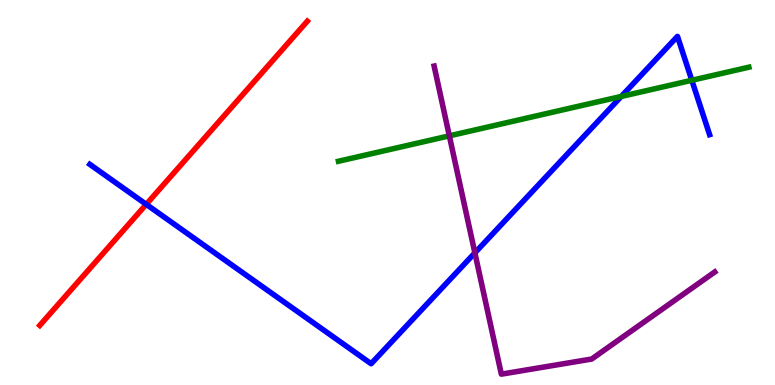[{'lines': ['blue', 'red'], 'intersections': [{'x': 1.89, 'y': 4.69}]}, {'lines': ['green', 'red'], 'intersections': []}, {'lines': ['purple', 'red'], 'intersections': []}, {'lines': ['blue', 'green'], 'intersections': [{'x': 8.02, 'y': 7.49}, {'x': 8.93, 'y': 7.91}]}, {'lines': ['blue', 'purple'], 'intersections': [{'x': 6.13, 'y': 3.43}]}, {'lines': ['green', 'purple'], 'intersections': [{'x': 5.8, 'y': 6.47}]}]